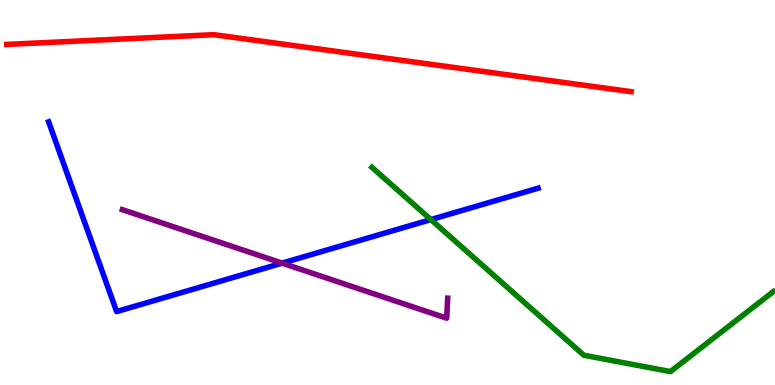[{'lines': ['blue', 'red'], 'intersections': []}, {'lines': ['green', 'red'], 'intersections': []}, {'lines': ['purple', 'red'], 'intersections': []}, {'lines': ['blue', 'green'], 'intersections': [{'x': 5.56, 'y': 4.3}]}, {'lines': ['blue', 'purple'], 'intersections': [{'x': 3.64, 'y': 3.17}]}, {'lines': ['green', 'purple'], 'intersections': []}]